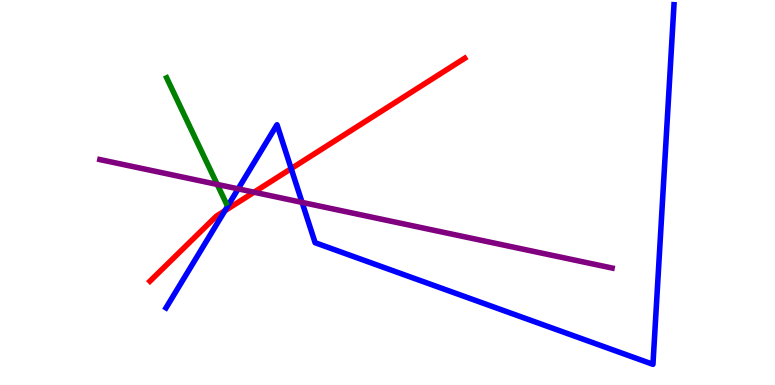[{'lines': ['blue', 'red'], 'intersections': [{'x': 2.9, 'y': 4.53}, {'x': 3.76, 'y': 5.62}]}, {'lines': ['green', 'red'], 'intersections': []}, {'lines': ['purple', 'red'], 'intersections': [{'x': 3.28, 'y': 5.01}]}, {'lines': ['blue', 'green'], 'intersections': []}, {'lines': ['blue', 'purple'], 'intersections': [{'x': 3.07, 'y': 5.09}, {'x': 3.9, 'y': 4.74}]}, {'lines': ['green', 'purple'], 'intersections': [{'x': 2.8, 'y': 5.21}]}]